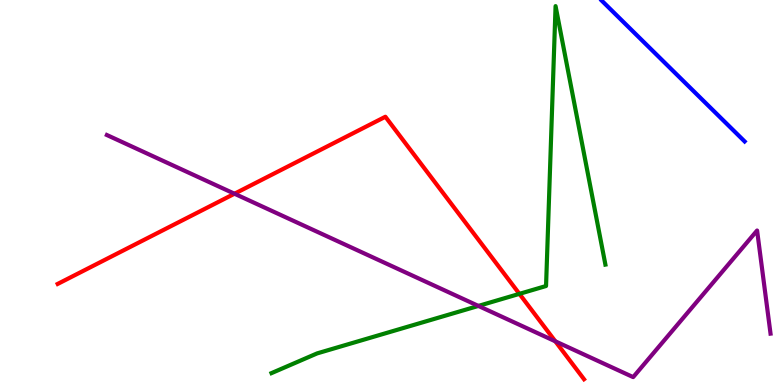[{'lines': ['blue', 'red'], 'intersections': []}, {'lines': ['green', 'red'], 'intersections': [{'x': 6.7, 'y': 2.37}]}, {'lines': ['purple', 'red'], 'intersections': [{'x': 3.03, 'y': 4.97}, {'x': 7.17, 'y': 1.13}]}, {'lines': ['blue', 'green'], 'intersections': []}, {'lines': ['blue', 'purple'], 'intersections': []}, {'lines': ['green', 'purple'], 'intersections': [{'x': 6.17, 'y': 2.05}]}]